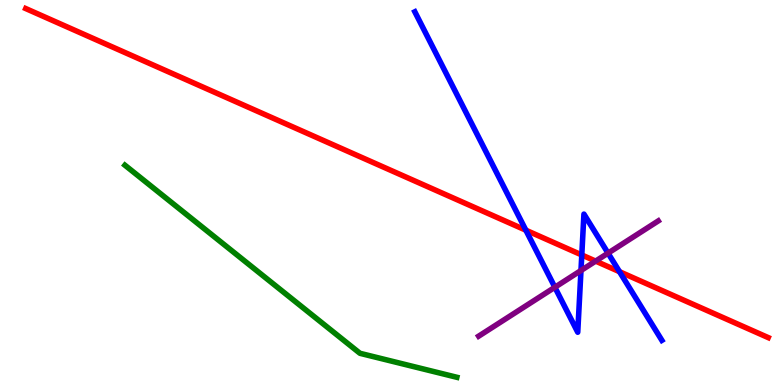[{'lines': ['blue', 'red'], 'intersections': [{'x': 6.79, 'y': 4.02}, {'x': 7.51, 'y': 3.38}, {'x': 7.99, 'y': 2.94}]}, {'lines': ['green', 'red'], 'intersections': []}, {'lines': ['purple', 'red'], 'intersections': [{'x': 7.69, 'y': 3.22}]}, {'lines': ['blue', 'green'], 'intersections': []}, {'lines': ['blue', 'purple'], 'intersections': [{'x': 7.16, 'y': 2.54}, {'x': 7.5, 'y': 2.97}, {'x': 7.85, 'y': 3.42}]}, {'lines': ['green', 'purple'], 'intersections': []}]